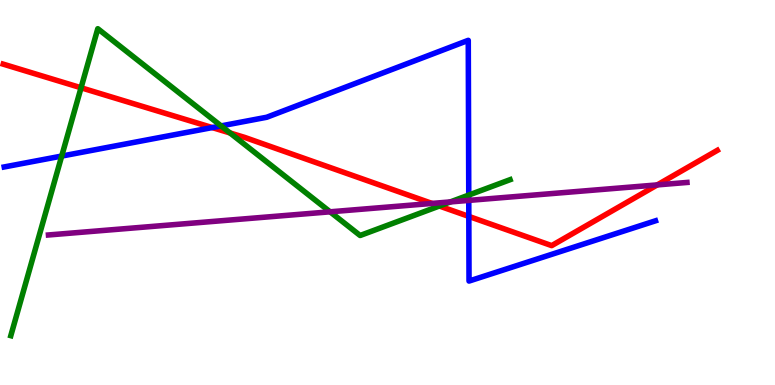[{'lines': ['blue', 'red'], 'intersections': [{'x': 2.74, 'y': 6.69}, {'x': 6.05, 'y': 4.38}]}, {'lines': ['green', 'red'], 'intersections': [{'x': 1.05, 'y': 7.72}, {'x': 2.97, 'y': 6.55}, {'x': 5.67, 'y': 4.65}]}, {'lines': ['purple', 'red'], 'intersections': [{'x': 5.57, 'y': 4.72}, {'x': 8.48, 'y': 5.2}]}, {'lines': ['blue', 'green'], 'intersections': [{'x': 0.796, 'y': 5.95}, {'x': 2.85, 'y': 6.73}, {'x': 6.05, 'y': 4.93}]}, {'lines': ['blue', 'purple'], 'intersections': [{'x': 6.05, 'y': 4.79}]}, {'lines': ['green', 'purple'], 'intersections': [{'x': 4.26, 'y': 4.5}, {'x': 5.81, 'y': 4.76}]}]